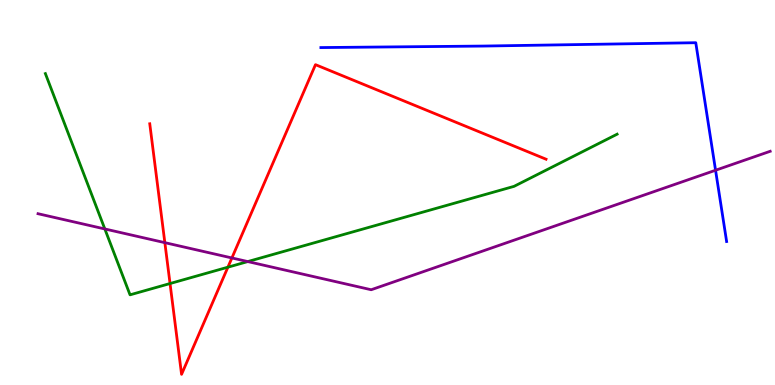[{'lines': ['blue', 'red'], 'intersections': []}, {'lines': ['green', 'red'], 'intersections': [{'x': 2.19, 'y': 2.64}, {'x': 2.94, 'y': 3.06}]}, {'lines': ['purple', 'red'], 'intersections': [{'x': 2.13, 'y': 3.7}, {'x': 2.99, 'y': 3.3}]}, {'lines': ['blue', 'green'], 'intersections': []}, {'lines': ['blue', 'purple'], 'intersections': [{'x': 9.23, 'y': 5.58}]}, {'lines': ['green', 'purple'], 'intersections': [{'x': 1.35, 'y': 4.05}, {'x': 3.2, 'y': 3.21}]}]